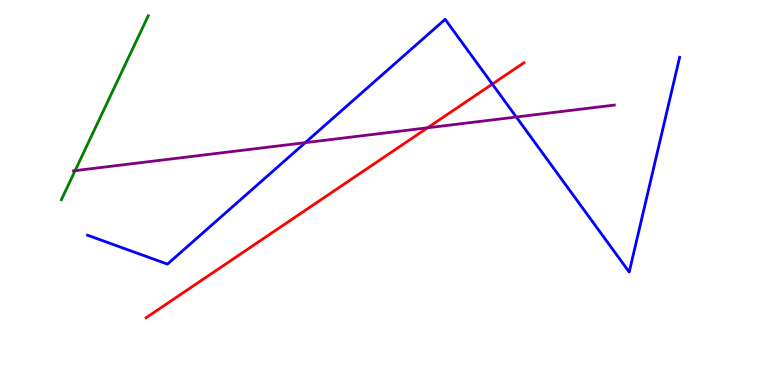[{'lines': ['blue', 'red'], 'intersections': [{'x': 6.35, 'y': 7.82}]}, {'lines': ['green', 'red'], 'intersections': []}, {'lines': ['purple', 'red'], 'intersections': [{'x': 5.52, 'y': 6.68}]}, {'lines': ['blue', 'green'], 'intersections': []}, {'lines': ['blue', 'purple'], 'intersections': [{'x': 3.94, 'y': 6.29}, {'x': 6.66, 'y': 6.96}]}, {'lines': ['green', 'purple'], 'intersections': [{'x': 0.969, 'y': 5.57}]}]